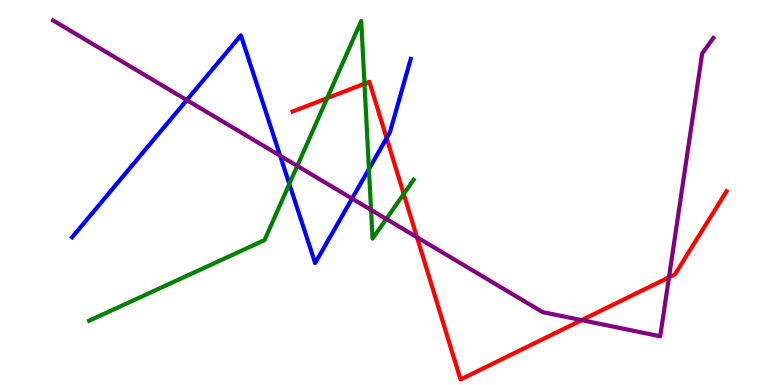[{'lines': ['blue', 'red'], 'intersections': [{'x': 4.99, 'y': 6.41}]}, {'lines': ['green', 'red'], 'intersections': [{'x': 4.22, 'y': 7.45}, {'x': 4.7, 'y': 7.83}, {'x': 5.21, 'y': 4.96}]}, {'lines': ['purple', 'red'], 'intersections': [{'x': 5.38, 'y': 3.84}, {'x': 7.5, 'y': 1.68}, {'x': 8.63, 'y': 2.8}]}, {'lines': ['blue', 'green'], 'intersections': [{'x': 3.73, 'y': 5.22}, {'x': 4.76, 'y': 5.61}]}, {'lines': ['blue', 'purple'], 'intersections': [{'x': 2.41, 'y': 7.4}, {'x': 3.61, 'y': 5.96}, {'x': 4.54, 'y': 4.84}]}, {'lines': ['green', 'purple'], 'intersections': [{'x': 3.84, 'y': 5.69}, {'x': 4.79, 'y': 4.55}, {'x': 4.98, 'y': 4.31}]}]